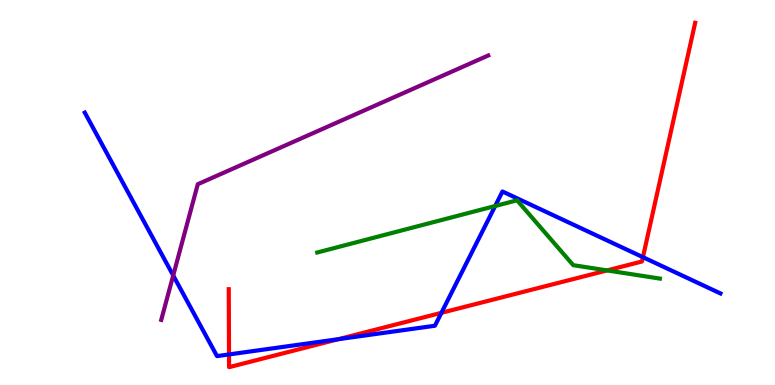[{'lines': ['blue', 'red'], 'intersections': [{'x': 2.96, 'y': 0.794}, {'x': 4.37, 'y': 1.19}, {'x': 5.7, 'y': 1.87}, {'x': 8.3, 'y': 3.32}]}, {'lines': ['green', 'red'], 'intersections': [{'x': 7.83, 'y': 2.98}]}, {'lines': ['purple', 'red'], 'intersections': []}, {'lines': ['blue', 'green'], 'intersections': [{'x': 6.39, 'y': 4.65}]}, {'lines': ['blue', 'purple'], 'intersections': [{'x': 2.23, 'y': 2.85}]}, {'lines': ['green', 'purple'], 'intersections': []}]